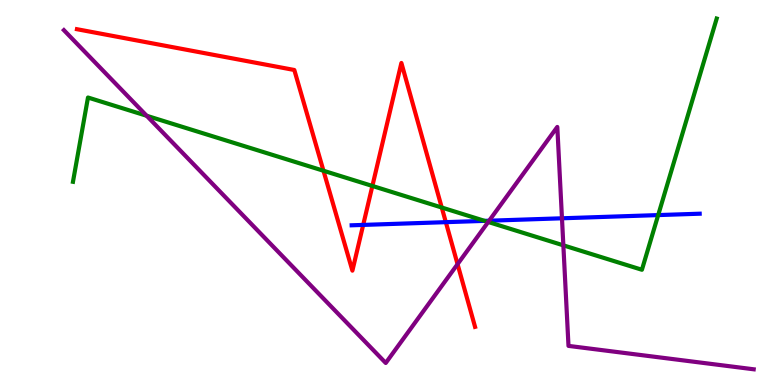[{'lines': ['blue', 'red'], 'intersections': [{'x': 4.69, 'y': 4.16}, {'x': 5.75, 'y': 4.23}]}, {'lines': ['green', 'red'], 'intersections': [{'x': 4.17, 'y': 5.57}, {'x': 4.8, 'y': 5.17}, {'x': 5.7, 'y': 4.61}]}, {'lines': ['purple', 'red'], 'intersections': [{'x': 5.9, 'y': 3.14}]}, {'lines': ['blue', 'green'], 'intersections': [{'x': 6.25, 'y': 4.26}, {'x': 8.49, 'y': 4.41}]}, {'lines': ['blue', 'purple'], 'intersections': [{'x': 6.31, 'y': 4.27}, {'x': 7.25, 'y': 4.33}]}, {'lines': ['green', 'purple'], 'intersections': [{'x': 1.89, 'y': 6.99}, {'x': 6.3, 'y': 4.23}, {'x': 7.27, 'y': 3.63}]}]